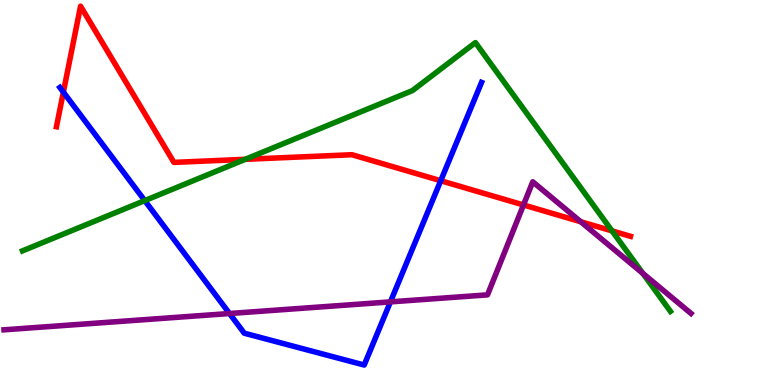[{'lines': ['blue', 'red'], 'intersections': [{'x': 0.818, 'y': 7.61}, {'x': 5.69, 'y': 5.31}]}, {'lines': ['green', 'red'], 'intersections': [{'x': 3.16, 'y': 5.86}, {'x': 7.9, 'y': 4.0}]}, {'lines': ['purple', 'red'], 'intersections': [{'x': 6.75, 'y': 4.68}, {'x': 7.49, 'y': 4.24}]}, {'lines': ['blue', 'green'], 'intersections': [{'x': 1.87, 'y': 4.79}]}, {'lines': ['blue', 'purple'], 'intersections': [{'x': 2.96, 'y': 1.86}, {'x': 5.04, 'y': 2.16}]}, {'lines': ['green', 'purple'], 'intersections': [{'x': 8.3, 'y': 2.9}]}]